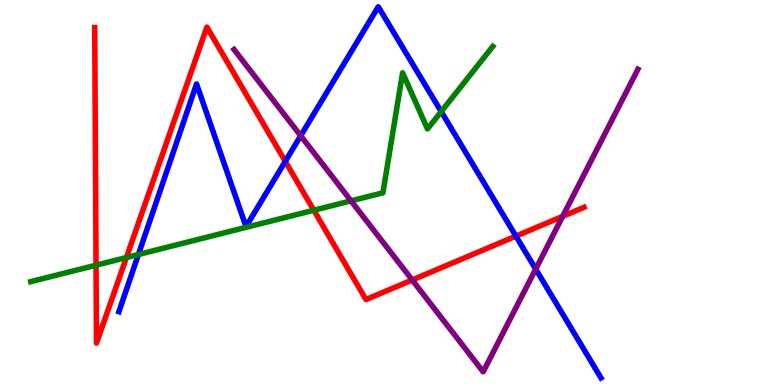[{'lines': ['blue', 'red'], 'intersections': [{'x': 3.68, 'y': 5.81}, {'x': 6.66, 'y': 3.87}]}, {'lines': ['green', 'red'], 'intersections': [{'x': 1.24, 'y': 3.11}, {'x': 1.63, 'y': 3.31}, {'x': 4.05, 'y': 4.54}]}, {'lines': ['purple', 'red'], 'intersections': [{'x': 5.32, 'y': 2.73}, {'x': 7.26, 'y': 4.38}]}, {'lines': ['blue', 'green'], 'intersections': [{'x': 1.79, 'y': 3.39}, {'x': 5.69, 'y': 7.1}]}, {'lines': ['blue', 'purple'], 'intersections': [{'x': 3.88, 'y': 6.47}, {'x': 6.91, 'y': 3.01}]}, {'lines': ['green', 'purple'], 'intersections': [{'x': 4.53, 'y': 4.78}]}]